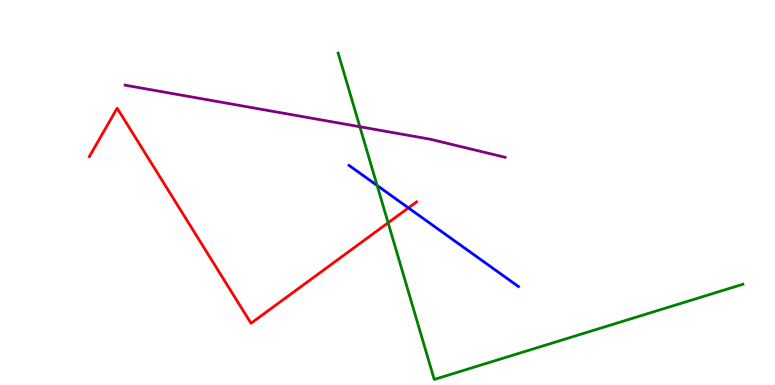[{'lines': ['blue', 'red'], 'intersections': [{'x': 5.27, 'y': 4.6}]}, {'lines': ['green', 'red'], 'intersections': [{'x': 5.01, 'y': 4.21}]}, {'lines': ['purple', 'red'], 'intersections': []}, {'lines': ['blue', 'green'], 'intersections': [{'x': 4.87, 'y': 5.18}]}, {'lines': ['blue', 'purple'], 'intersections': []}, {'lines': ['green', 'purple'], 'intersections': [{'x': 4.64, 'y': 6.71}]}]